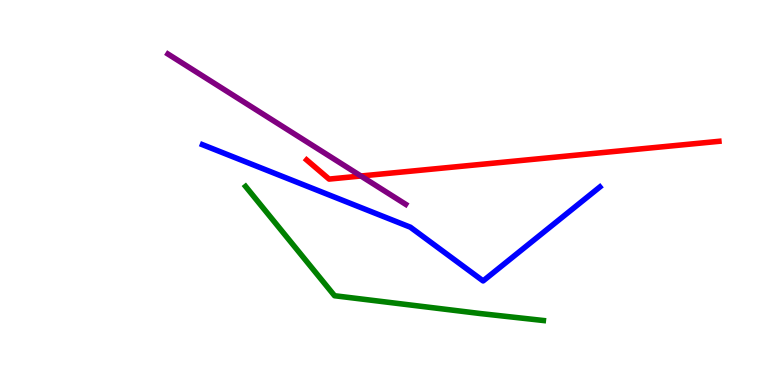[{'lines': ['blue', 'red'], 'intersections': []}, {'lines': ['green', 'red'], 'intersections': []}, {'lines': ['purple', 'red'], 'intersections': [{'x': 4.66, 'y': 5.43}]}, {'lines': ['blue', 'green'], 'intersections': []}, {'lines': ['blue', 'purple'], 'intersections': []}, {'lines': ['green', 'purple'], 'intersections': []}]